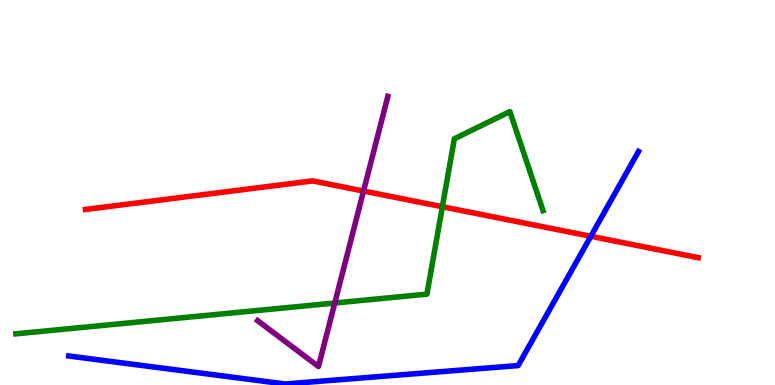[{'lines': ['blue', 'red'], 'intersections': [{'x': 7.62, 'y': 3.86}]}, {'lines': ['green', 'red'], 'intersections': [{'x': 5.71, 'y': 4.63}]}, {'lines': ['purple', 'red'], 'intersections': [{'x': 4.69, 'y': 5.04}]}, {'lines': ['blue', 'green'], 'intersections': []}, {'lines': ['blue', 'purple'], 'intersections': []}, {'lines': ['green', 'purple'], 'intersections': [{'x': 4.32, 'y': 2.13}]}]